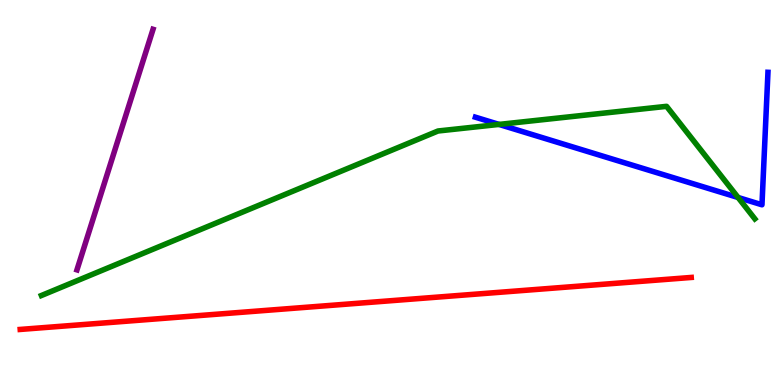[{'lines': ['blue', 'red'], 'intersections': []}, {'lines': ['green', 'red'], 'intersections': []}, {'lines': ['purple', 'red'], 'intersections': []}, {'lines': ['blue', 'green'], 'intersections': [{'x': 6.44, 'y': 6.77}, {'x': 9.52, 'y': 4.87}]}, {'lines': ['blue', 'purple'], 'intersections': []}, {'lines': ['green', 'purple'], 'intersections': []}]